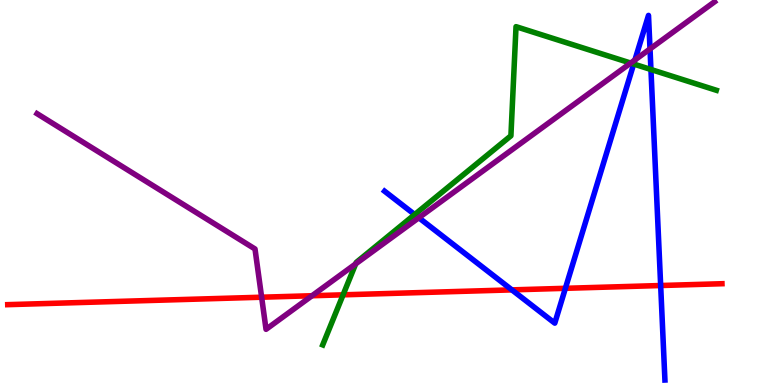[{'lines': ['blue', 'red'], 'intersections': [{'x': 6.6, 'y': 2.47}, {'x': 7.3, 'y': 2.51}, {'x': 8.52, 'y': 2.58}]}, {'lines': ['green', 'red'], 'intersections': [{'x': 4.43, 'y': 2.34}]}, {'lines': ['purple', 'red'], 'intersections': [{'x': 3.38, 'y': 2.28}, {'x': 4.03, 'y': 2.32}]}, {'lines': ['blue', 'green'], 'intersections': [{'x': 5.35, 'y': 4.43}, {'x': 8.18, 'y': 8.34}, {'x': 8.4, 'y': 8.19}]}, {'lines': ['blue', 'purple'], 'intersections': [{'x': 5.4, 'y': 4.34}, {'x': 8.19, 'y': 8.44}, {'x': 8.39, 'y': 8.73}]}, {'lines': ['green', 'purple'], 'intersections': [{'x': 4.59, 'y': 3.15}, {'x': 8.14, 'y': 8.36}]}]